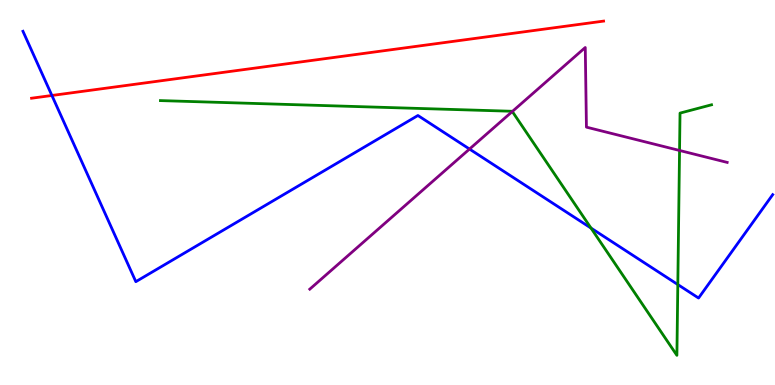[{'lines': ['blue', 'red'], 'intersections': [{'x': 0.67, 'y': 7.52}]}, {'lines': ['green', 'red'], 'intersections': []}, {'lines': ['purple', 'red'], 'intersections': []}, {'lines': ['blue', 'green'], 'intersections': [{'x': 7.63, 'y': 4.08}, {'x': 8.75, 'y': 2.61}]}, {'lines': ['blue', 'purple'], 'intersections': [{'x': 6.06, 'y': 6.13}]}, {'lines': ['green', 'purple'], 'intersections': [{'x': 6.61, 'y': 7.1}, {'x': 8.77, 'y': 6.09}]}]